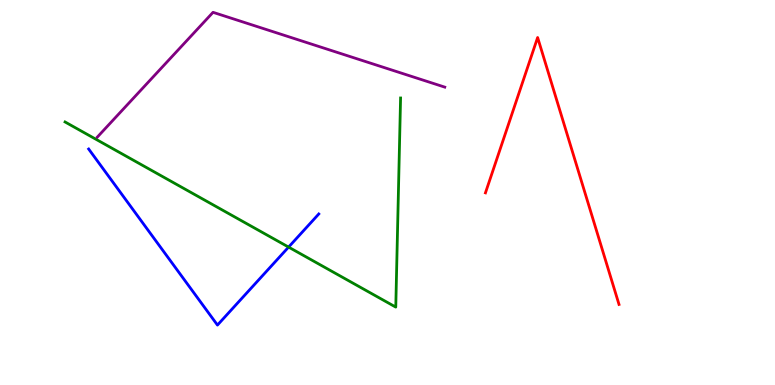[{'lines': ['blue', 'red'], 'intersections': []}, {'lines': ['green', 'red'], 'intersections': []}, {'lines': ['purple', 'red'], 'intersections': []}, {'lines': ['blue', 'green'], 'intersections': [{'x': 3.72, 'y': 3.58}]}, {'lines': ['blue', 'purple'], 'intersections': []}, {'lines': ['green', 'purple'], 'intersections': []}]